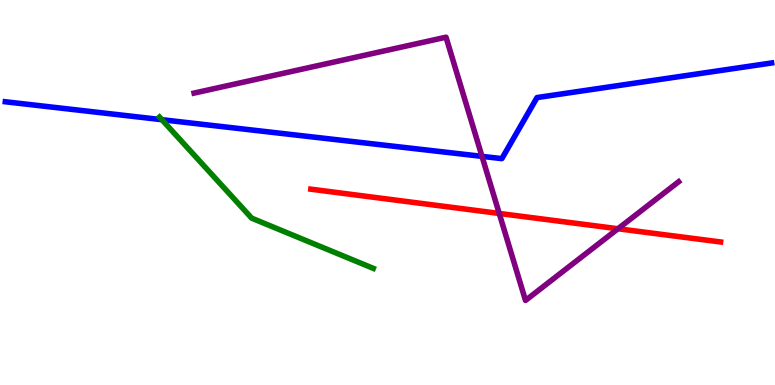[{'lines': ['blue', 'red'], 'intersections': []}, {'lines': ['green', 'red'], 'intersections': []}, {'lines': ['purple', 'red'], 'intersections': [{'x': 6.44, 'y': 4.46}, {'x': 7.97, 'y': 4.06}]}, {'lines': ['blue', 'green'], 'intersections': [{'x': 2.09, 'y': 6.89}]}, {'lines': ['blue', 'purple'], 'intersections': [{'x': 6.22, 'y': 5.94}]}, {'lines': ['green', 'purple'], 'intersections': []}]